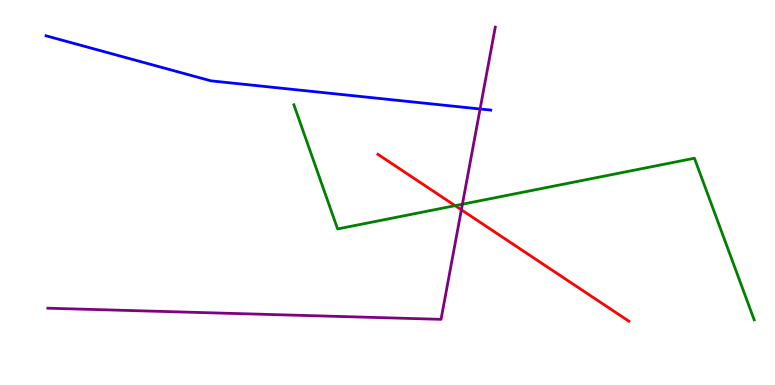[{'lines': ['blue', 'red'], 'intersections': []}, {'lines': ['green', 'red'], 'intersections': [{'x': 5.87, 'y': 4.66}]}, {'lines': ['purple', 'red'], 'intersections': [{'x': 5.95, 'y': 4.55}]}, {'lines': ['blue', 'green'], 'intersections': []}, {'lines': ['blue', 'purple'], 'intersections': [{'x': 6.19, 'y': 7.17}]}, {'lines': ['green', 'purple'], 'intersections': [{'x': 5.97, 'y': 4.7}]}]